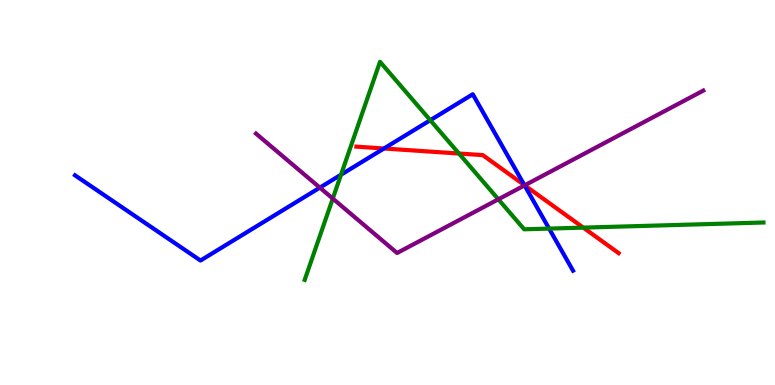[{'lines': ['blue', 'red'], 'intersections': [{'x': 4.95, 'y': 6.14}, {'x': 6.77, 'y': 5.19}]}, {'lines': ['green', 'red'], 'intersections': [{'x': 5.92, 'y': 6.01}, {'x': 7.53, 'y': 4.09}]}, {'lines': ['purple', 'red'], 'intersections': [{'x': 6.77, 'y': 5.19}]}, {'lines': ['blue', 'green'], 'intersections': [{'x': 4.4, 'y': 5.46}, {'x': 5.55, 'y': 6.88}, {'x': 7.09, 'y': 4.06}]}, {'lines': ['blue', 'purple'], 'intersections': [{'x': 4.13, 'y': 5.13}, {'x': 6.77, 'y': 5.18}]}, {'lines': ['green', 'purple'], 'intersections': [{'x': 4.29, 'y': 4.84}, {'x': 6.43, 'y': 4.82}]}]